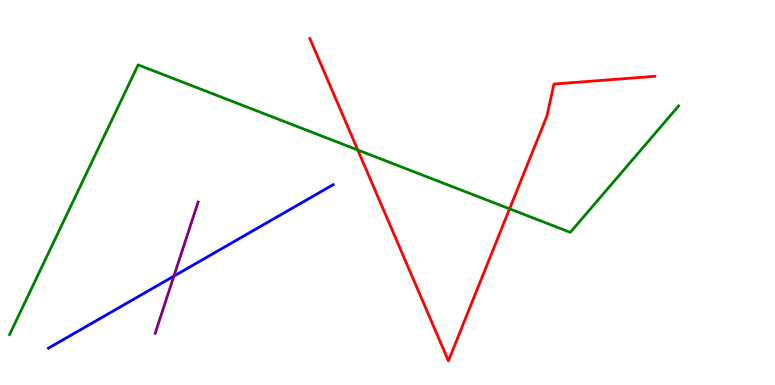[{'lines': ['blue', 'red'], 'intersections': []}, {'lines': ['green', 'red'], 'intersections': [{'x': 4.62, 'y': 6.1}, {'x': 6.58, 'y': 4.58}]}, {'lines': ['purple', 'red'], 'intersections': []}, {'lines': ['blue', 'green'], 'intersections': []}, {'lines': ['blue', 'purple'], 'intersections': [{'x': 2.24, 'y': 2.83}]}, {'lines': ['green', 'purple'], 'intersections': []}]